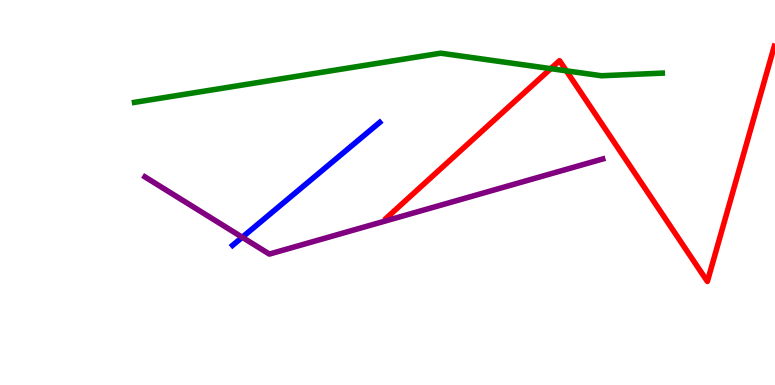[{'lines': ['blue', 'red'], 'intersections': []}, {'lines': ['green', 'red'], 'intersections': [{'x': 7.11, 'y': 8.22}, {'x': 7.31, 'y': 8.16}]}, {'lines': ['purple', 'red'], 'intersections': []}, {'lines': ['blue', 'green'], 'intersections': []}, {'lines': ['blue', 'purple'], 'intersections': [{'x': 3.13, 'y': 3.84}]}, {'lines': ['green', 'purple'], 'intersections': []}]